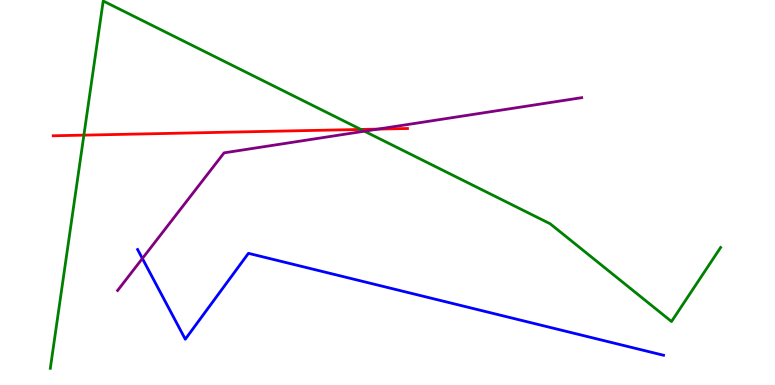[{'lines': ['blue', 'red'], 'intersections': []}, {'lines': ['green', 'red'], 'intersections': [{'x': 1.08, 'y': 6.49}, {'x': 4.66, 'y': 6.64}]}, {'lines': ['purple', 'red'], 'intersections': [{'x': 4.88, 'y': 6.65}]}, {'lines': ['blue', 'green'], 'intersections': []}, {'lines': ['blue', 'purple'], 'intersections': [{'x': 1.84, 'y': 3.29}]}, {'lines': ['green', 'purple'], 'intersections': [{'x': 4.7, 'y': 6.59}]}]